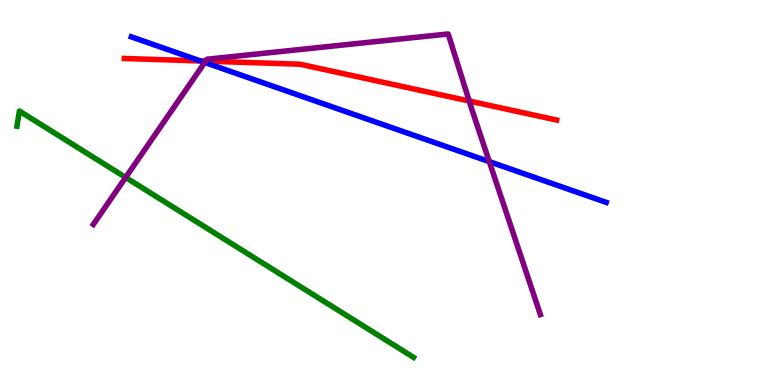[{'lines': ['blue', 'red'], 'intersections': [{'x': 2.59, 'y': 8.42}]}, {'lines': ['green', 'red'], 'intersections': []}, {'lines': ['purple', 'red'], 'intersections': [{'x': 2.65, 'y': 8.41}, {'x': 6.05, 'y': 7.38}]}, {'lines': ['blue', 'green'], 'intersections': []}, {'lines': ['blue', 'purple'], 'intersections': [{'x': 2.64, 'y': 8.38}, {'x': 6.31, 'y': 5.8}]}, {'lines': ['green', 'purple'], 'intersections': [{'x': 1.62, 'y': 5.39}]}]